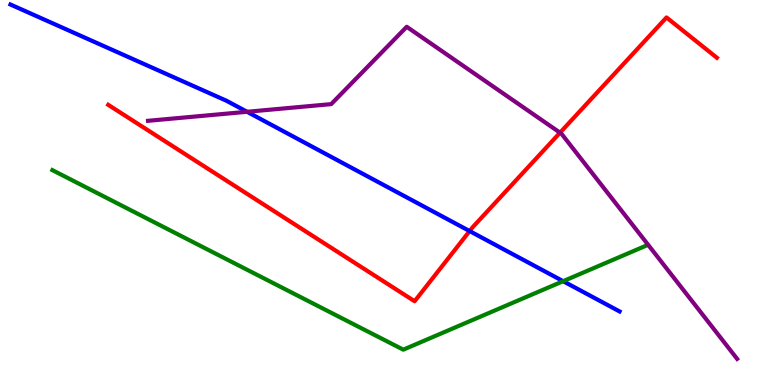[{'lines': ['blue', 'red'], 'intersections': [{'x': 6.06, 'y': 4.0}]}, {'lines': ['green', 'red'], 'intersections': []}, {'lines': ['purple', 'red'], 'intersections': [{'x': 7.23, 'y': 6.55}]}, {'lines': ['blue', 'green'], 'intersections': [{'x': 7.27, 'y': 2.7}]}, {'lines': ['blue', 'purple'], 'intersections': [{'x': 3.19, 'y': 7.1}]}, {'lines': ['green', 'purple'], 'intersections': []}]